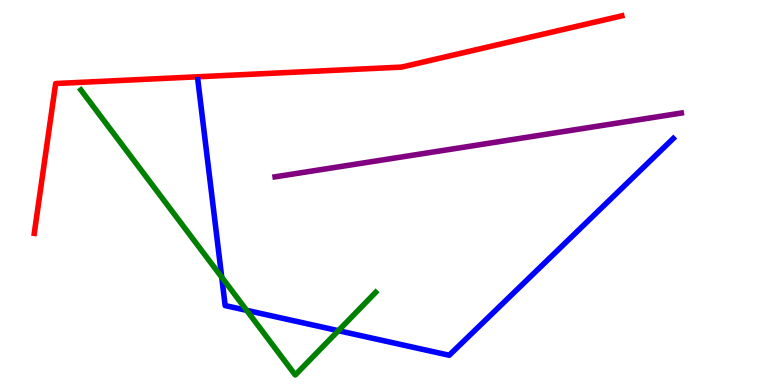[{'lines': ['blue', 'red'], 'intersections': []}, {'lines': ['green', 'red'], 'intersections': []}, {'lines': ['purple', 'red'], 'intersections': []}, {'lines': ['blue', 'green'], 'intersections': [{'x': 2.86, 'y': 2.8}, {'x': 3.18, 'y': 1.94}, {'x': 4.37, 'y': 1.41}]}, {'lines': ['blue', 'purple'], 'intersections': []}, {'lines': ['green', 'purple'], 'intersections': []}]